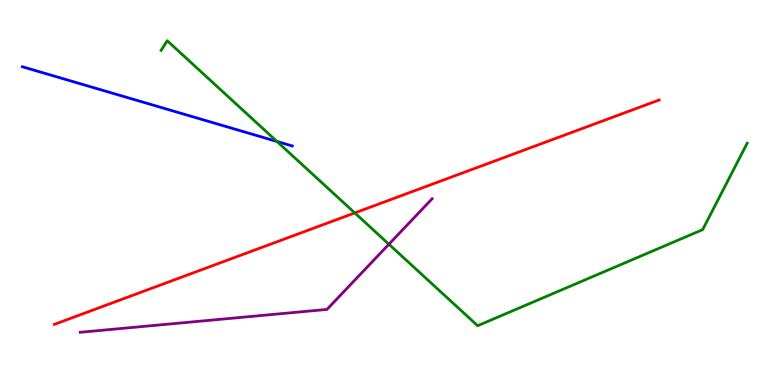[{'lines': ['blue', 'red'], 'intersections': []}, {'lines': ['green', 'red'], 'intersections': [{'x': 4.58, 'y': 4.47}]}, {'lines': ['purple', 'red'], 'intersections': []}, {'lines': ['blue', 'green'], 'intersections': [{'x': 3.57, 'y': 6.33}]}, {'lines': ['blue', 'purple'], 'intersections': []}, {'lines': ['green', 'purple'], 'intersections': [{'x': 5.02, 'y': 3.66}]}]